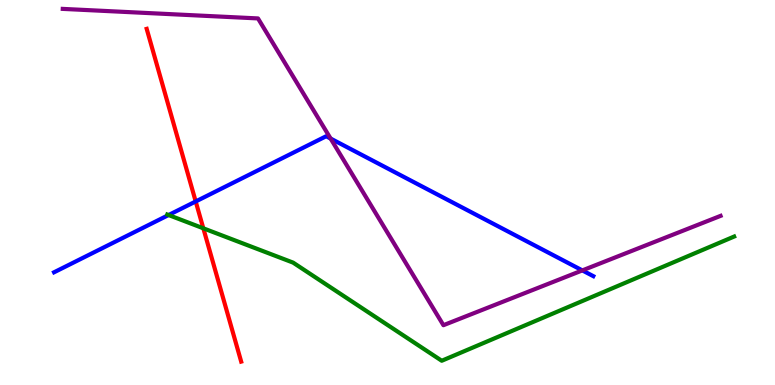[{'lines': ['blue', 'red'], 'intersections': [{'x': 2.53, 'y': 4.77}]}, {'lines': ['green', 'red'], 'intersections': [{'x': 2.62, 'y': 4.07}]}, {'lines': ['purple', 'red'], 'intersections': []}, {'lines': ['blue', 'green'], 'intersections': [{'x': 2.18, 'y': 4.41}]}, {'lines': ['blue', 'purple'], 'intersections': [{'x': 4.27, 'y': 6.4}, {'x': 7.51, 'y': 2.98}]}, {'lines': ['green', 'purple'], 'intersections': []}]